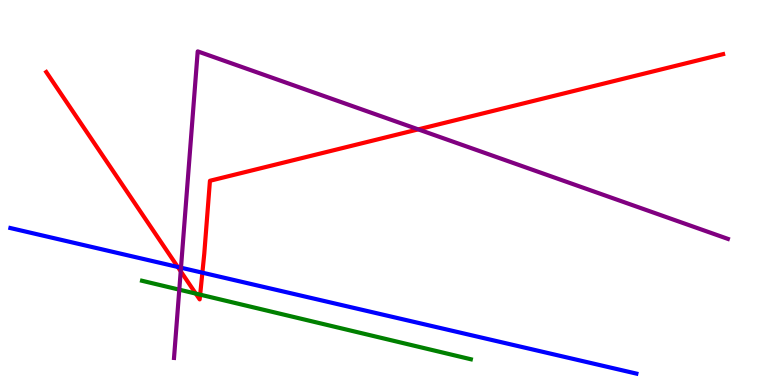[{'lines': ['blue', 'red'], 'intersections': [{'x': 2.29, 'y': 3.07}, {'x': 2.61, 'y': 2.92}]}, {'lines': ['green', 'red'], 'intersections': [{'x': 2.53, 'y': 2.37}, {'x': 2.58, 'y': 2.35}]}, {'lines': ['purple', 'red'], 'intersections': [{'x': 2.33, 'y': 2.95}, {'x': 5.4, 'y': 6.64}]}, {'lines': ['blue', 'green'], 'intersections': []}, {'lines': ['blue', 'purple'], 'intersections': [{'x': 2.34, 'y': 3.05}]}, {'lines': ['green', 'purple'], 'intersections': [{'x': 2.31, 'y': 2.48}]}]